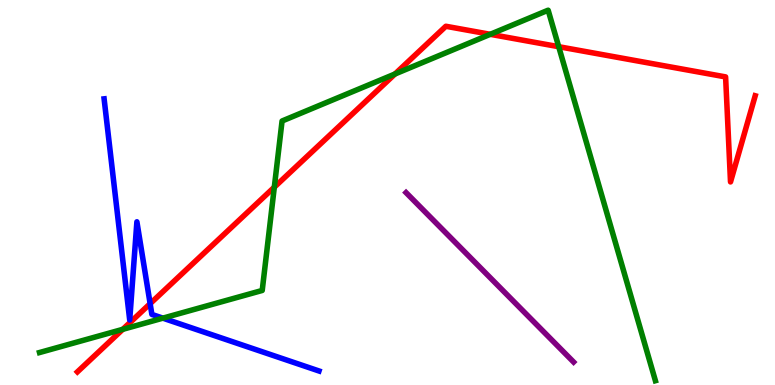[{'lines': ['blue', 'red'], 'intersections': [{'x': 1.94, 'y': 2.11}]}, {'lines': ['green', 'red'], 'intersections': [{'x': 1.58, 'y': 1.45}, {'x': 3.54, 'y': 5.14}, {'x': 5.1, 'y': 8.08}, {'x': 6.33, 'y': 9.11}, {'x': 7.21, 'y': 8.79}]}, {'lines': ['purple', 'red'], 'intersections': []}, {'lines': ['blue', 'green'], 'intersections': [{'x': 2.1, 'y': 1.74}]}, {'lines': ['blue', 'purple'], 'intersections': []}, {'lines': ['green', 'purple'], 'intersections': []}]